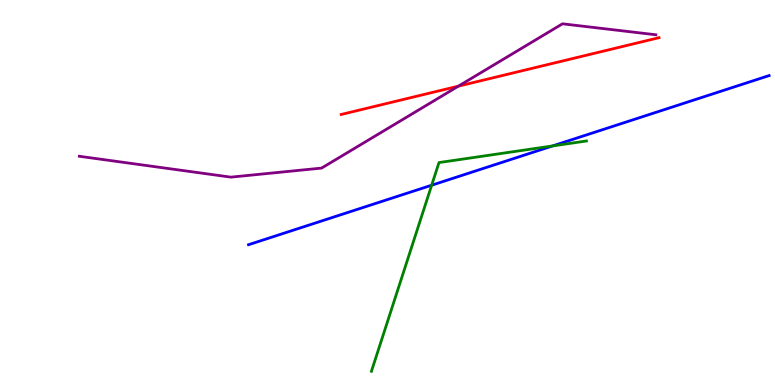[{'lines': ['blue', 'red'], 'intersections': []}, {'lines': ['green', 'red'], 'intersections': []}, {'lines': ['purple', 'red'], 'intersections': [{'x': 5.91, 'y': 7.76}]}, {'lines': ['blue', 'green'], 'intersections': [{'x': 5.57, 'y': 5.19}, {'x': 7.13, 'y': 6.21}]}, {'lines': ['blue', 'purple'], 'intersections': []}, {'lines': ['green', 'purple'], 'intersections': []}]